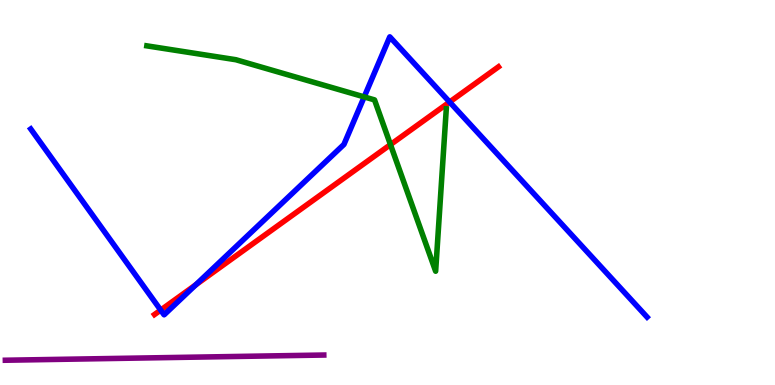[{'lines': ['blue', 'red'], 'intersections': [{'x': 2.07, 'y': 1.95}, {'x': 2.53, 'y': 2.6}, {'x': 5.8, 'y': 7.35}]}, {'lines': ['green', 'red'], 'intersections': [{'x': 5.04, 'y': 6.24}]}, {'lines': ['purple', 'red'], 'intersections': []}, {'lines': ['blue', 'green'], 'intersections': [{'x': 4.7, 'y': 7.48}]}, {'lines': ['blue', 'purple'], 'intersections': []}, {'lines': ['green', 'purple'], 'intersections': []}]